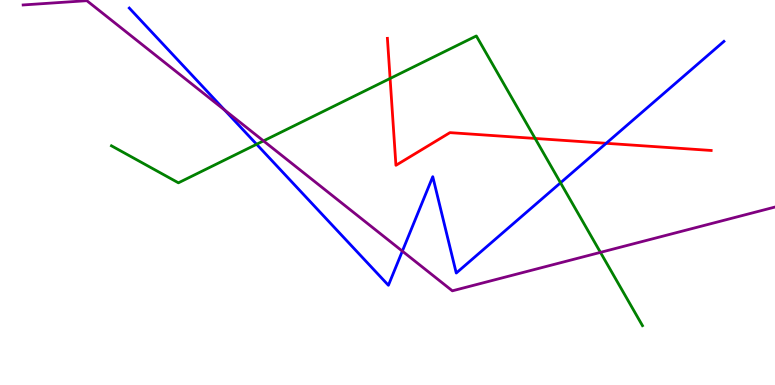[{'lines': ['blue', 'red'], 'intersections': [{'x': 7.82, 'y': 6.28}]}, {'lines': ['green', 'red'], 'intersections': [{'x': 5.03, 'y': 7.96}, {'x': 6.9, 'y': 6.4}]}, {'lines': ['purple', 'red'], 'intersections': []}, {'lines': ['blue', 'green'], 'intersections': [{'x': 3.31, 'y': 6.25}, {'x': 7.23, 'y': 5.25}]}, {'lines': ['blue', 'purple'], 'intersections': [{'x': 2.9, 'y': 7.14}, {'x': 5.19, 'y': 3.48}]}, {'lines': ['green', 'purple'], 'intersections': [{'x': 3.4, 'y': 6.34}, {'x': 7.75, 'y': 3.44}]}]